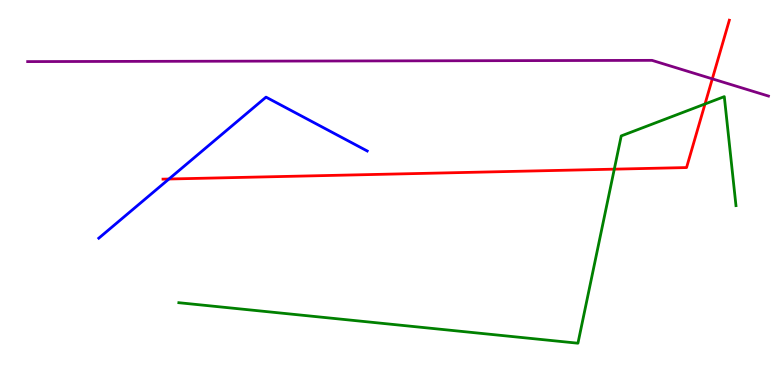[{'lines': ['blue', 'red'], 'intersections': [{'x': 2.18, 'y': 5.35}]}, {'lines': ['green', 'red'], 'intersections': [{'x': 7.93, 'y': 5.61}, {'x': 9.1, 'y': 7.3}]}, {'lines': ['purple', 'red'], 'intersections': [{'x': 9.19, 'y': 7.95}]}, {'lines': ['blue', 'green'], 'intersections': []}, {'lines': ['blue', 'purple'], 'intersections': []}, {'lines': ['green', 'purple'], 'intersections': []}]